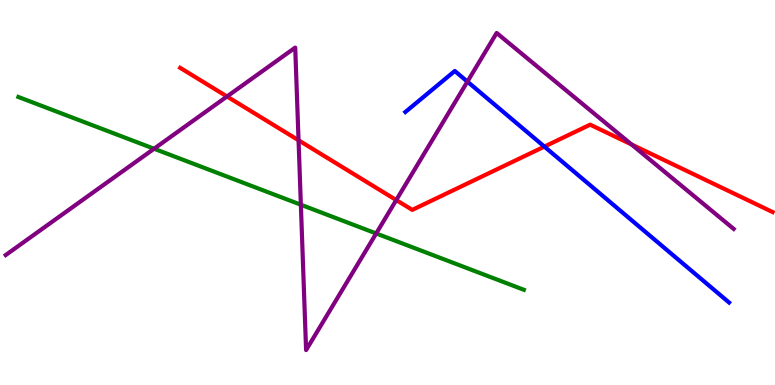[{'lines': ['blue', 'red'], 'intersections': [{'x': 7.02, 'y': 6.19}]}, {'lines': ['green', 'red'], 'intersections': []}, {'lines': ['purple', 'red'], 'intersections': [{'x': 2.93, 'y': 7.49}, {'x': 3.85, 'y': 6.36}, {'x': 5.11, 'y': 4.8}, {'x': 8.15, 'y': 6.25}]}, {'lines': ['blue', 'green'], 'intersections': []}, {'lines': ['blue', 'purple'], 'intersections': [{'x': 6.03, 'y': 7.88}]}, {'lines': ['green', 'purple'], 'intersections': [{'x': 1.99, 'y': 6.14}, {'x': 3.88, 'y': 4.68}, {'x': 4.85, 'y': 3.94}]}]